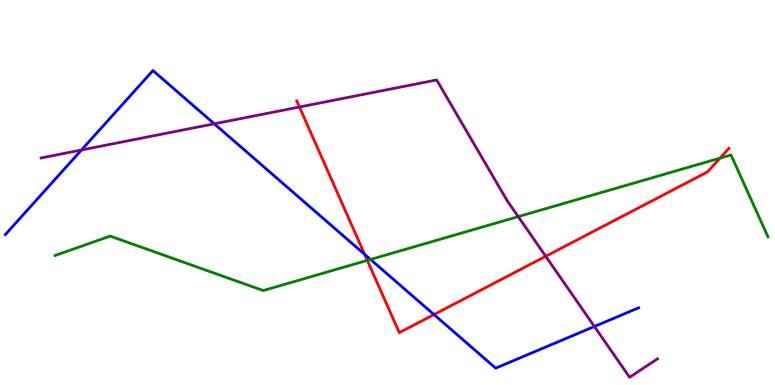[{'lines': ['blue', 'red'], 'intersections': [{'x': 4.71, 'y': 3.39}, {'x': 5.6, 'y': 1.83}]}, {'lines': ['green', 'red'], 'intersections': [{'x': 4.74, 'y': 3.24}, {'x': 9.29, 'y': 5.89}]}, {'lines': ['purple', 'red'], 'intersections': [{'x': 3.86, 'y': 7.22}, {'x': 7.04, 'y': 3.34}]}, {'lines': ['blue', 'green'], 'intersections': [{'x': 4.78, 'y': 3.26}]}, {'lines': ['blue', 'purple'], 'intersections': [{'x': 1.05, 'y': 6.1}, {'x': 2.76, 'y': 6.78}, {'x': 7.67, 'y': 1.52}]}, {'lines': ['green', 'purple'], 'intersections': [{'x': 6.69, 'y': 4.37}]}]